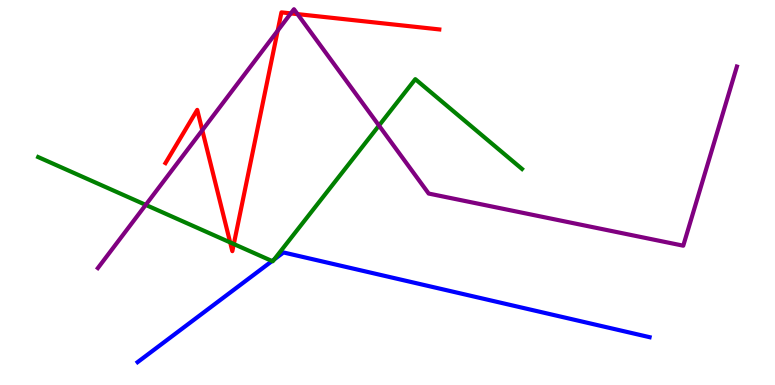[{'lines': ['blue', 'red'], 'intersections': []}, {'lines': ['green', 'red'], 'intersections': [{'x': 2.97, 'y': 3.7}, {'x': 3.02, 'y': 3.66}]}, {'lines': ['purple', 'red'], 'intersections': [{'x': 2.61, 'y': 6.62}, {'x': 3.58, 'y': 9.2}, {'x': 3.75, 'y': 9.65}, {'x': 3.84, 'y': 9.63}]}, {'lines': ['blue', 'green'], 'intersections': [{'x': 3.51, 'y': 3.22}, {'x': 3.54, 'y': 3.26}]}, {'lines': ['blue', 'purple'], 'intersections': []}, {'lines': ['green', 'purple'], 'intersections': [{'x': 1.88, 'y': 4.68}, {'x': 4.89, 'y': 6.74}]}]